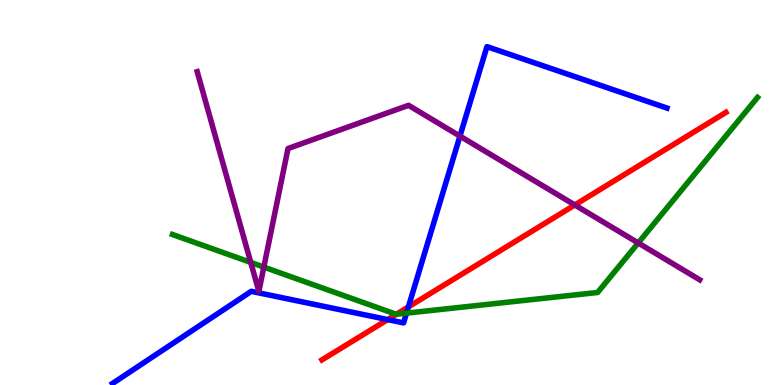[{'lines': ['blue', 'red'], 'intersections': [{'x': 5.0, 'y': 1.7}, {'x': 5.27, 'y': 2.03}]}, {'lines': ['green', 'red'], 'intersections': [{'x': 5.12, 'y': 1.84}]}, {'lines': ['purple', 'red'], 'intersections': [{'x': 7.42, 'y': 4.68}]}, {'lines': ['blue', 'green'], 'intersections': [{'x': 5.25, 'y': 1.87}]}, {'lines': ['blue', 'purple'], 'intersections': [{'x': 5.93, 'y': 6.46}]}, {'lines': ['green', 'purple'], 'intersections': [{'x': 3.24, 'y': 3.18}, {'x': 3.4, 'y': 3.06}, {'x': 8.23, 'y': 3.69}]}]